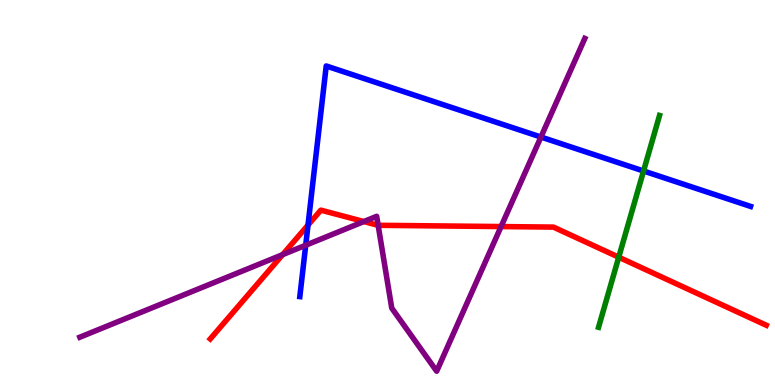[{'lines': ['blue', 'red'], 'intersections': [{'x': 3.97, 'y': 4.15}]}, {'lines': ['green', 'red'], 'intersections': [{'x': 7.98, 'y': 3.32}]}, {'lines': ['purple', 'red'], 'intersections': [{'x': 3.65, 'y': 3.39}, {'x': 4.7, 'y': 4.25}, {'x': 4.88, 'y': 4.15}, {'x': 6.47, 'y': 4.12}]}, {'lines': ['blue', 'green'], 'intersections': [{'x': 8.3, 'y': 5.56}]}, {'lines': ['blue', 'purple'], 'intersections': [{'x': 3.94, 'y': 3.63}, {'x': 6.98, 'y': 6.44}]}, {'lines': ['green', 'purple'], 'intersections': []}]